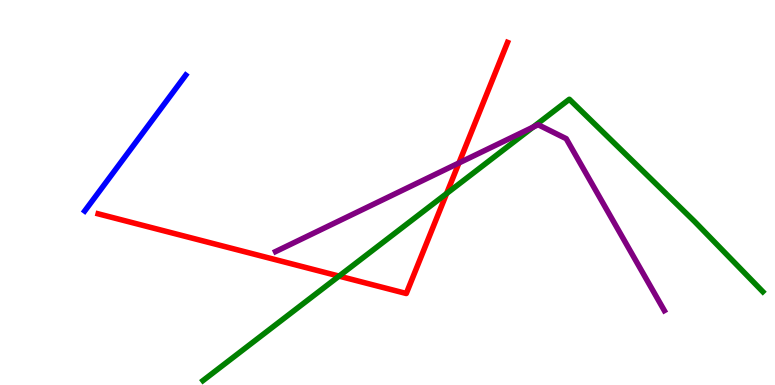[{'lines': ['blue', 'red'], 'intersections': []}, {'lines': ['green', 'red'], 'intersections': [{'x': 4.37, 'y': 2.83}, {'x': 5.76, 'y': 4.97}]}, {'lines': ['purple', 'red'], 'intersections': [{'x': 5.92, 'y': 5.77}]}, {'lines': ['blue', 'green'], 'intersections': []}, {'lines': ['blue', 'purple'], 'intersections': []}, {'lines': ['green', 'purple'], 'intersections': [{'x': 6.88, 'y': 6.7}]}]